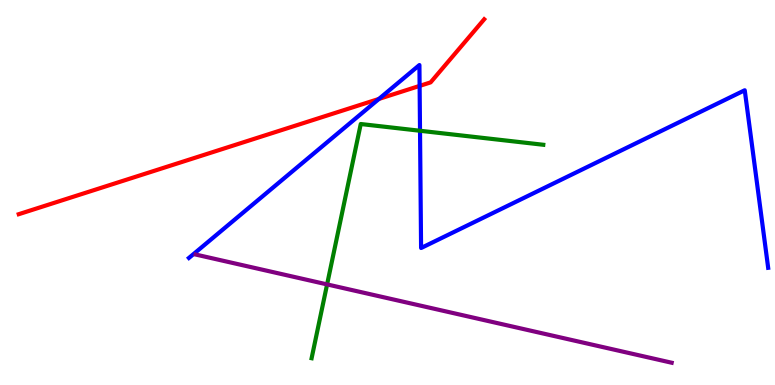[{'lines': ['blue', 'red'], 'intersections': [{'x': 4.89, 'y': 7.43}, {'x': 5.41, 'y': 7.77}]}, {'lines': ['green', 'red'], 'intersections': []}, {'lines': ['purple', 'red'], 'intersections': []}, {'lines': ['blue', 'green'], 'intersections': [{'x': 5.42, 'y': 6.6}]}, {'lines': ['blue', 'purple'], 'intersections': []}, {'lines': ['green', 'purple'], 'intersections': [{'x': 4.22, 'y': 2.61}]}]